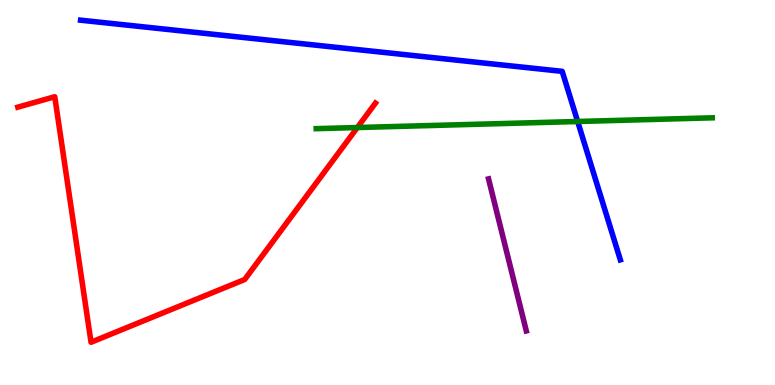[{'lines': ['blue', 'red'], 'intersections': []}, {'lines': ['green', 'red'], 'intersections': [{'x': 4.61, 'y': 6.69}]}, {'lines': ['purple', 'red'], 'intersections': []}, {'lines': ['blue', 'green'], 'intersections': [{'x': 7.45, 'y': 6.84}]}, {'lines': ['blue', 'purple'], 'intersections': []}, {'lines': ['green', 'purple'], 'intersections': []}]